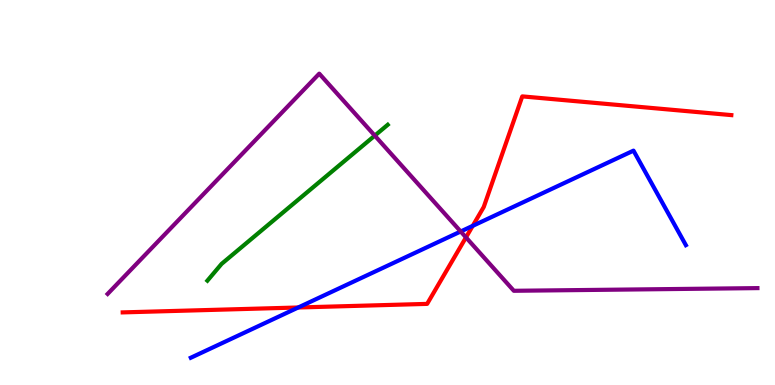[{'lines': ['blue', 'red'], 'intersections': [{'x': 3.85, 'y': 2.01}, {'x': 6.1, 'y': 4.13}]}, {'lines': ['green', 'red'], 'intersections': []}, {'lines': ['purple', 'red'], 'intersections': [{'x': 6.01, 'y': 3.83}]}, {'lines': ['blue', 'green'], 'intersections': []}, {'lines': ['blue', 'purple'], 'intersections': [{'x': 5.94, 'y': 3.99}]}, {'lines': ['green', 'purple'], 'intersections': [{'x': 4.84, 'y': 6.48}]}]